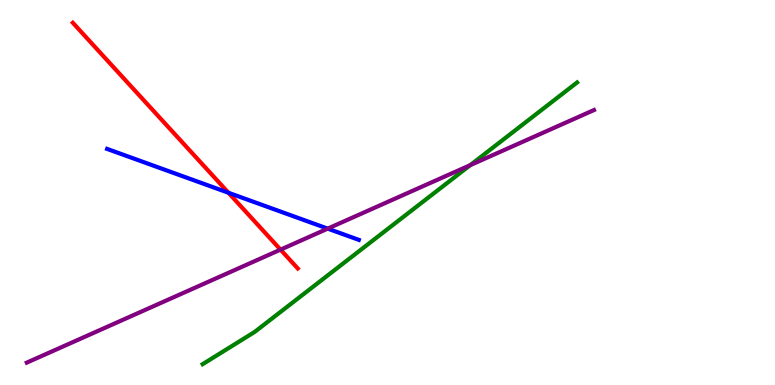[{'lines': ['blue', 'red'], 'intersections': [{'x': 2.95, 'y': 4.99}]}, {'lines': ['green', 'red'], 'intersections': []}, {'lines': ['purple', 'red'], 'intersections': [{'x': 3.62, 'y': 3.52}]}, {'lines': ['blue', 'green'], 'intersections': []}, {'lines': ['blue', 'purple'], 'intersections': [{'x': 4.23, 'y': 4.06}]}, {'lines': ['green', 'purple'], 'intersections': [{'x': 6.07, 'y': 5.71}]}]